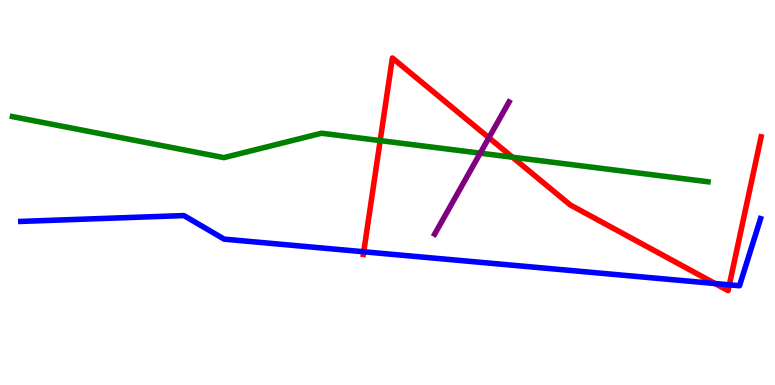[{'lines': ['blue', 'red'], 'intersections': [{'x': 4.69, 'y': 3.46}, {'x': 9.23, 'y': 2.64}, {'x': 9.41, 'y': 2.6}]}, {'lines': ['green', 'red'], 'intersections': [{'x': 4.91, 'y': 6.35}, {'x': 6.61, 'y': 5.92}]}, {'lines': ['purple', 'red'], 'intersections': [{'x': 6.31, 'y': 6.42}]}, {'lines': ['blue', 'green'], 'intersections': []}, {'lines': ['blue', 'purple'], 'intersections': []}, {'lines': ['green', 'purple'], 'intersections': [{'x': 6.2, 'y': 6.02}]}]